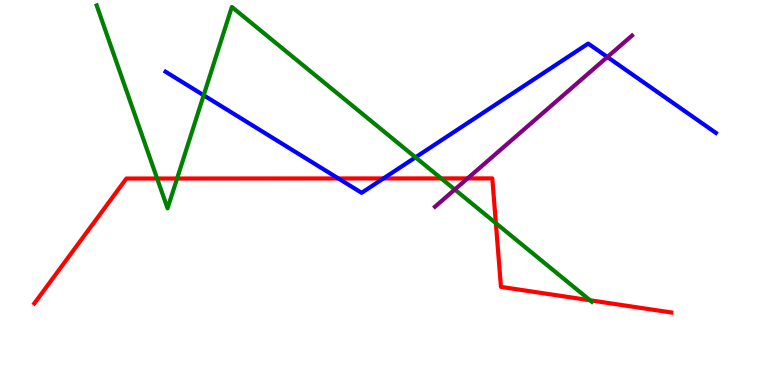[{'lines': ['blue', 'red'], 'intersections': [{'x': 4.37, 'y': 5.36}, {'x': 4.95, 'y': 5.37}]}, {'lines': ['green', 'red'], 'intersections': [{'x': 2.03, 'y': 5.36}, {'x': 2.28, 'y': 5.36}, {'x': 5.69, 'y': 5.37}, {'x': 6.4, 'y': 4.2}, {'x': 7.61, 'y': 2.2}]}, {'lines': ['purple', 'red'], 'intersections': [{'x': 6.03, 'y': 5.37}]}, {'lines': ['blue', 'green'], 'intersections': [{'x': 2.63, 'y': 7.53}, {'x': 5.36, 'y': 5.91}]}, {'lines': ['blue', 'purple'], 'intersections': [{'x': 7.84, 'y': 8.52}]}, {'lines': ['green', 'purple'], 'intersections': [{'x': 5.87, 'y': 5.08}]}]